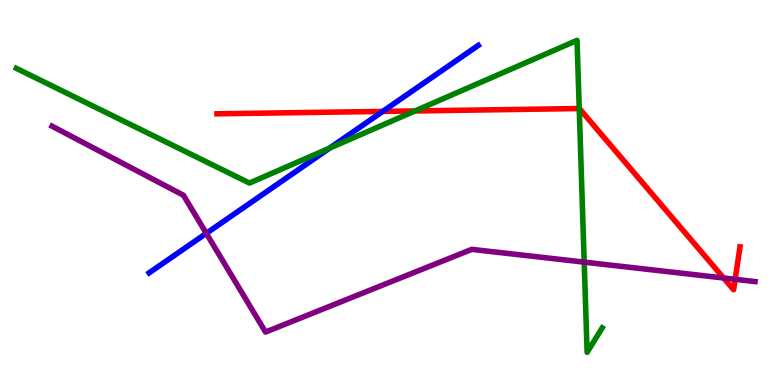[{'lines': ['blue', 'red'], 'intersections': [{'x': 4.94, 'y': 7.11}]}, {'lines': ['green', 'red'], 'intersections': [{'x': 5.36, 'y': 7.12}, {'x': 7.47, 'y': 7.18}]}, {'lines': ['purple', 'red'], 'intersections': [{'x': 9.34, 'y': 2.78}, {'x': 9.49, 'y': 2.75}]}, {'lines': ['blue', 'green'], 'intersections': [{'x': 4.25, 'y': 6.15}]}, {'lines': ['blue', 'purple'], 'intersections': [{'x': 2.66, 'y': 3.94}]}, {'lines': ['green', 'purple'], 'intersections': [{'x': 7.54, 'y': 3.19}]}]